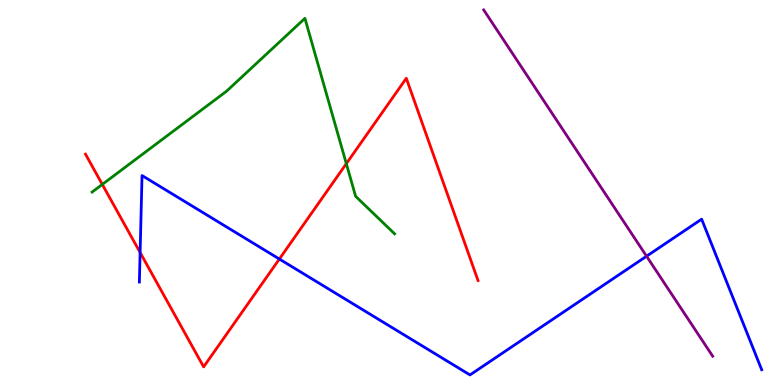[{'lines': ['blue', 'red'], 'intersections': [{'x': 1.81, 'y': 3.44}, {'x': 3.6, 'y': 3.27}]}, {'lines': ['green', 'red'], 'intersections': [{'x': 1.32, 'y': 5.21}, {'x': 4.47, 'y': 5.75}]}, {'lines': ['purple', 'red'], 'intersections': []}, {'lines': ['blue', 'green'], 'intersections': []}, {'lines': ['blue', 'purple'], 'intersections': [{'x': 8.34, 'y': 3.35}]}, {'lines': ['green', 'purple'], 'intersections': []}]